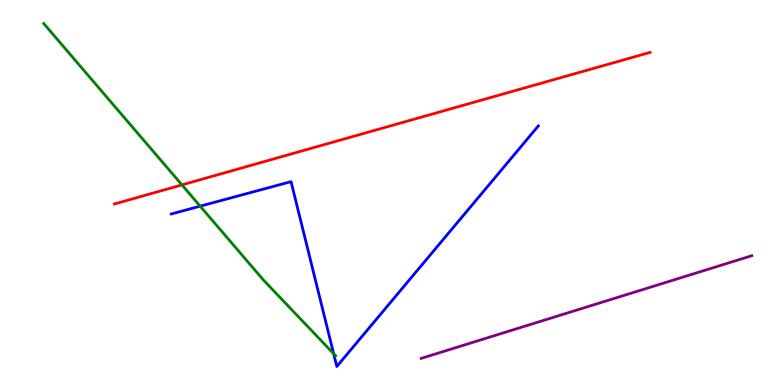[{'lines': ['blue', 'red'], 'intersections': []}, {'lines': ['green', 'red'], 'intersections': [{'x': 2.35, 'y': 5.2}]}, {'lines': ['purple', 'red'], 'intersections': []}, {'lines': ['blue', 'green'], 'intersections': [{'x': 2.58, 'y': 4.64}, {'x': 4.31, 'y': 0.812}]}, {'lines': ['blue', 'purple'], 'intersections': []}, {'lines': ['green', 'purple'], 'intersections': []}]